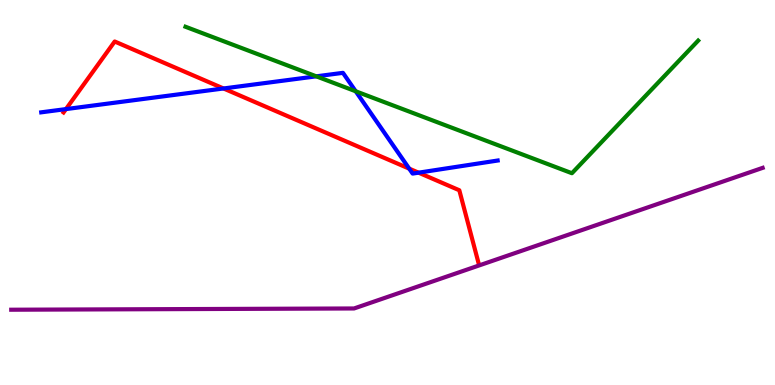[{'lines': ['blue', 'red'], 'intersections': [{'x': 0.851, 'y': 7.17}, {'x': 2.88, 'y': 7.7}, {'x': 5.28, 'y': 5.62}, {'x': 5.4, 'y': 5.52}]}, {'lines': ['green', 'red'], 'intersections': []}, {'lines': ['purple', 'red'], 'intersections': []}, {'lines': ['blue', 'green'], 'intersections': [{'x': 4.08, 'y': 8.02}, {'x': 4.59, 'y': 7.63}]}, {'lines': ['blue', 'purple'], 'intersections': []}, {'lines': ['green', 'purple'], 'intersections': []}]